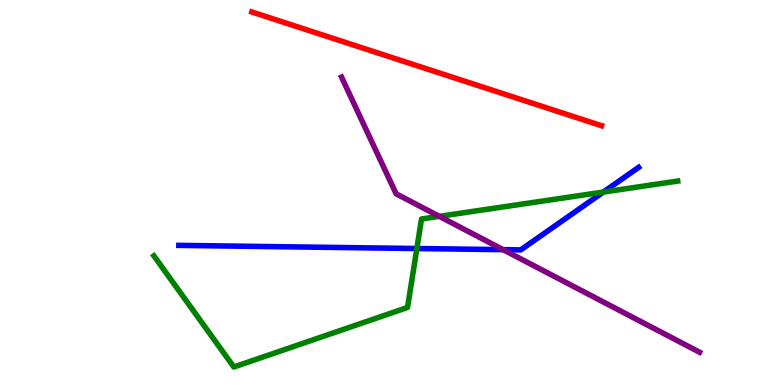[{'lines': ['blue', 'red'], 'intersections': []}, {'lines': ['green', 'red'], 'intersections': []}, {'lines': ['purple', 'red'], 'intersections': []}, {'lines': ['blue', 'green'], 'intersections': [{'x': 5.38, 'y': 3.55}, {'x': 7.78, 'y': 5.01}]}, {'lines': ['blue', 'purple'], 'intersections': [{'x': 6.49, 'y': 3.52}]}, {'lines': ['green', 'purple'], 'intersections': [{'x': 5.67, 'y': 4.38}]}]